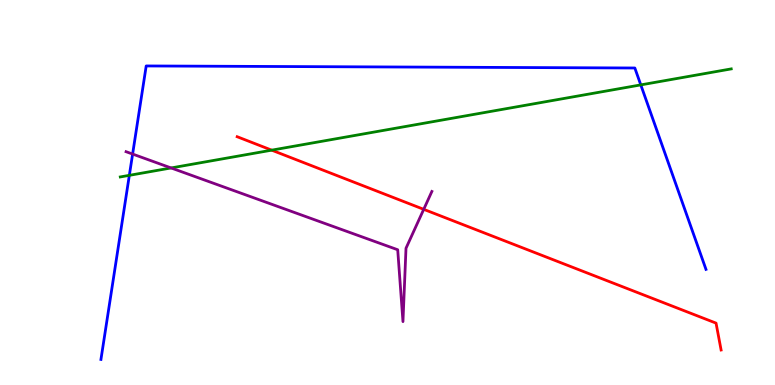[{'lines': ['blue', 'red'], 'intersections': []}, {'lines': ['green', 'red'], 'intersections': [{'x': 3.51, 'y': 6.1}]}, {'lines': ['purple', 'red'], 'intersections': [{'x': 5.47, 'y': 4.56}]}, {'lines': ['blue', 'green'], 'intersections': [{'x': 1.67, 'y': 5.45}, {'x': 8.27, 'y': 7.8}]}, {'lines': ['blue', 'purple'], 'intersections': [{'x': 1.71, 'y': 6.0}]}, {'lines': ['green', 'purple'], 'intersections': [{'x': 2.21, 'y': 5.64}]}]